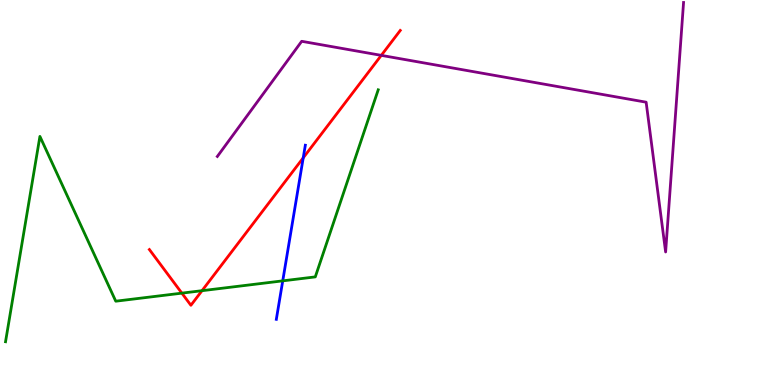[{'lines': ['blue', 'red'], 'intersections': [{'x': 3.91, 'y': 5.9}]}, {'lines': ['green', 'red'], 'intersections': [{'x': 2.35, 'y': 2.39}, {'x': 2.61, 'y': 2.45}]}, {'lines': ['purple', 'red'], 'intersections': [{'x': 4.92, 'y': 8.56}]}, {'lines': ['blue', 'green'], 'intersections': [{'x': 3.65, 'y': 2.71}]}, {'lines': ['blue', 'purple'], 'intersections': []}, {'lines': ['green', 'purple'], 'intersections': []}]